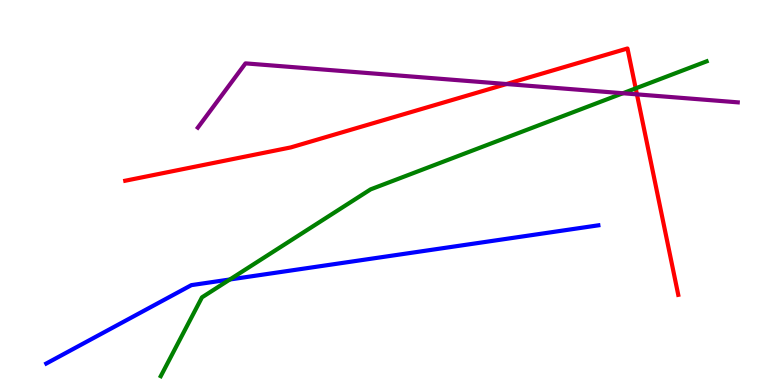[{'lines': ['blue', 'red'], 'intersections': []}, {'lines': ['green', 'red'], 'intersections': [{'x': 8.2, 'y': 7.7}]}, {'lines': ['purple', 'red'], 'intersections': [{'x': 6.54, 'y': 7.82}, {'x': 8.22, 'y': 7.55}]}, {'lines': ['blue', 'green'], 'intersections': [{'x': 2.97, 'y': 2.74}]}, {'lines': ['blue', 'purple'], 'intersections': []}, {'lines': ['green', 'purple'], 'intersections': [{'x': 8.04, 'y': 7.58}]}]